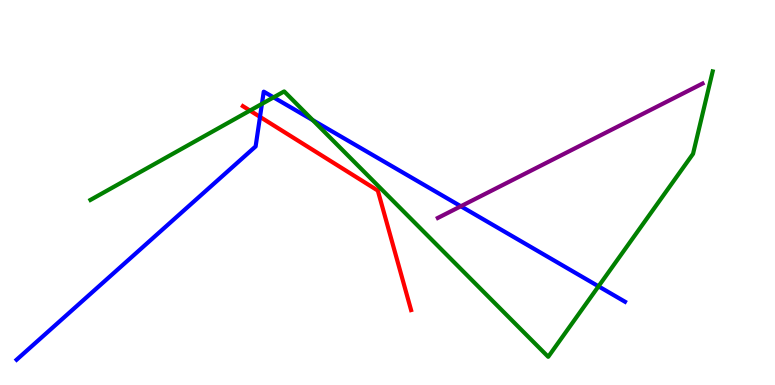[{'lines': ['blue', 'red'], 'intersections': [{'x': 3.35, 'y': 6.96}]}, {'lines': ['green', 'red'], 'intersections': [{'x': 3.23, 'y': 7.13}]}, {'lines': ['purple', 'red'], 'intersections': []}, {'lines': ['blue', 'green'], 'intersections': [{'x': 3.38, 'y': 7.3}, {'x': 3.53, 'y': 7.47}, {'x': 4.04, 'y': 6.88}, {'x': 7.72, 'y': 2.56}]}, {'lines': ['blue', 'purple'], 'intersections': [{'x': 5.95, 'y': 4.64}]}, {'lines': ['green', 'purple'], 'intersections': []}]